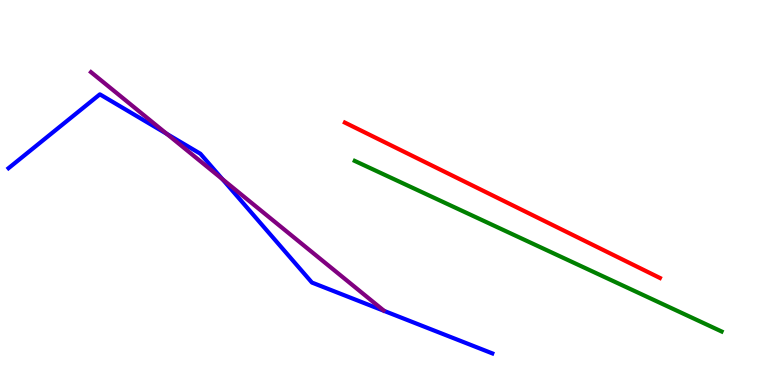[{'lines': ['blue', 'red'], 'intersections': []}, {'lines': ['green', 'red'], 'intersections': []}, {'lines': ['purple', 'red'], 'intersections': []}, {'lines': ['blue', 'green'], 'intersections': []}, {'lines': ['blue', 'purple'], 'intersections': [{'x': 2.15, 'y': 6.52}, {'x': 2.87, 'y': 5.35}]}, {'lines': ['green', 'purple'], 'intersections': []}]